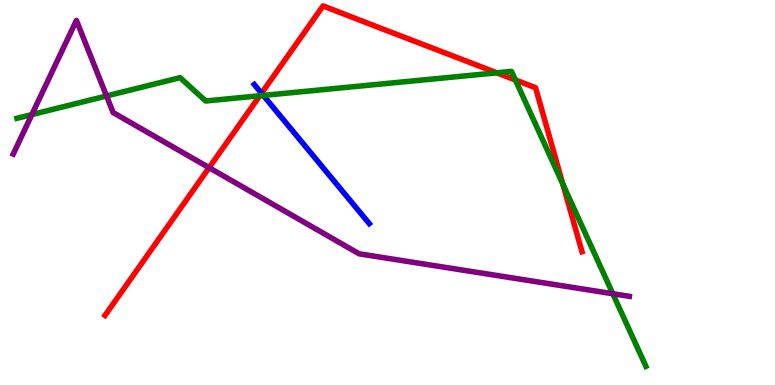[{'lines': ['blue', 'red'], 'intersections': [{'x': 3.37, 'y': 7.58}]}, {'lines': ['green', 'red'], 'intersections': [{'x': 3.35, 'y': 7.51}, {'x': 6.41, 'y': 8.11}, {'x': 6.65, 'y': 7.92}, {'x': 7.26, 'y': 5.22}]}, {'lines': ['purple', 'red'], 'intersections': [{'x': 2.7, 'y': 5.64}]}, {'lines': ['blue', 'green'], 'intersections': [{'x': 3.4, 'y': 7.52}]}, {'lines': ['blue', 'purple'], 'intersections': []}, {'lines': ['green', 'purple'], 'intersections': [{'x': 0.411, 'y': 7.02}, {'x': 1.37, 'y': 7.51}, {'x': 7.91, 'y': 2.37}]}]